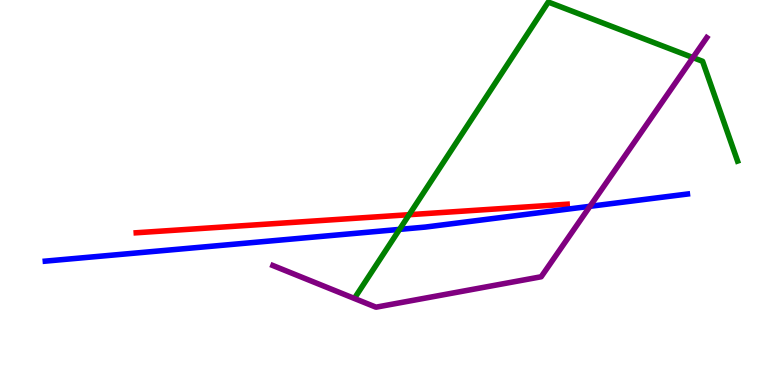[{'lines': ['blue', 'red'], 'intersections': []}, {'lines': ['green', 'red'], 'intersections': [{'x': 5.28, 'y': 4.42}]}, {'lines': ['purple', 'red'], 'intersections': []}, {'lines': ['blue', 'green'], 'intersections': [{'x': 5.16, 'y': 4.04}]}, {'lines': ['blue', 'purple'], 'intersections': [{'x': 7.61, 'y': 4.64}]}, {'lines': ['green', 'purple'], 'intersections': [{'x': 8.94, 'y': 8.5}]}]